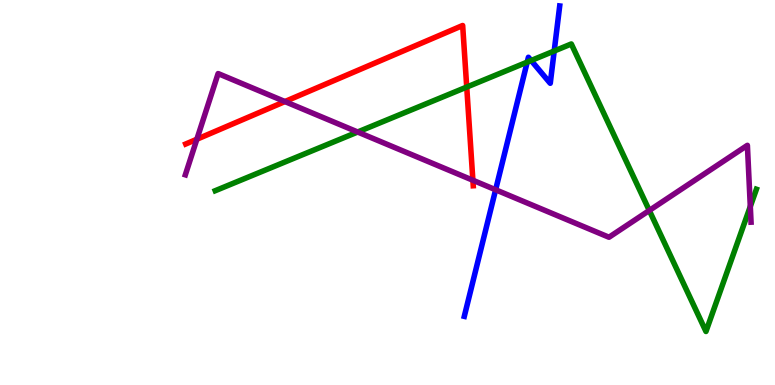[{'lines': ['blue', 'red'], 'intersections': []}, {'lines': ['green', 'red'], 'intersections': [{'x': 6.02, 'y': 7.74}]}, {'lines': ['purple', 'red'], 'intersections': [{'x': 2.54, 'y': 6.38}, {'x': 3.68, 'y': 7.36}, {'x': 6.1, 'y': 5.32}]}, {'lines': ['blue', 'green'], 'intersections': [{'x': 6.8, 'y': 8.39}, {'x': 6.85, 'y': 8.43}, {'x': 7.15, 'y': 8.68}]}, {'lines': ['blue', 'purple'], 'intersections': [{'x': 6.4, 'y': 5.07}]}, {'lines': ['green', 'purple'], 'intersections': [{'x': 4.62, 'y': 6.57}, {'x': 8.38, 'y': 4.53}, {'x': 9.68, 'y': 4.64}]}]